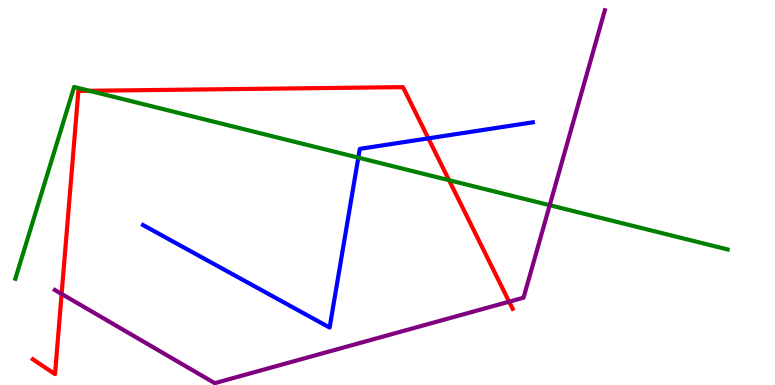[{'lines': ['blue', 'red'], 'intersections': [{'x': 5.53, 'y': 6.41}]}, {'lines': ['green', 'red'], 'intersections': [{'x': 1.15, 'y': 7.64}, {'x': 5.79, 'y': 5.32}]}, {'lines': ['purple', 'red'], 'intersections': [{'x': 0.795, 'y': 2.37}, {'x': 6.57, 'y': 2.16}]}, {'lines': ['blue', 'green'], 'intersections': [{'x': 4.62, 'y': 5.91}]}, {'lines': ['blue', 'purple'], 'intersections': []}, {'lines': ['green', 'purple'], 'intersections': [{'x': 7.09, 'y': 4.67}]}]